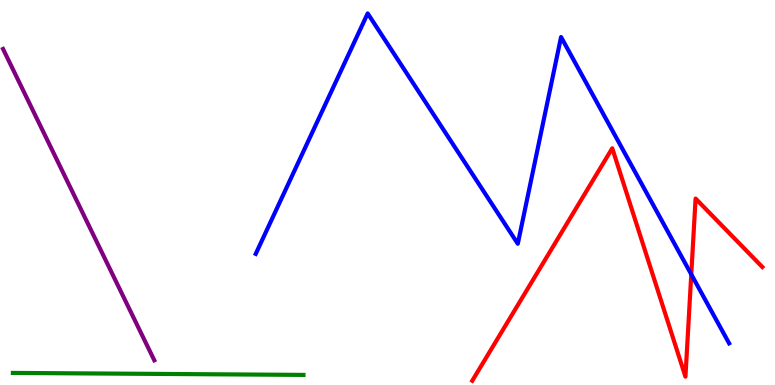[{'lines': ['blue', 'red'], 'intersections': [{'x': 8.92, 'y': 2.87}]}, {'lines': ['green', 'red'], 'intersections': []}, {'lines': ['purple', 'red'], 'intersections': []}, {'lines': ['blue', 'green'], 'intersections': []}, {'lines': ['blue', 'purple'], 'intersections': []}, {'lines': ['green', 'purple'], 'intersections': []}]